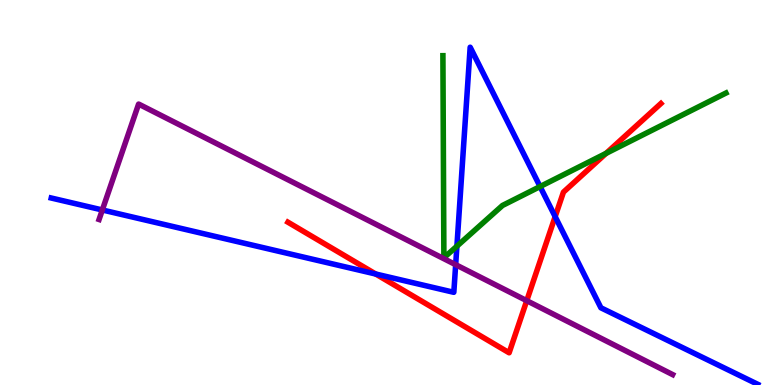[{'lines': ['blue', 'red'], 'intersections': [{'x': 4.85, 'y': 2.88}, {'x': 7.16, 'y': 4.37}]}, {'lines': ['green', 'red'], 'intersections': [{'x': 7.82, 'y': 6.02}]}, {'lines': ['purple', 'red'], 'intersections': [{'x': 6.8, 'y': 2.19}]}, {'lines': ['blue', 'green'], 'intersections': [{'x': 5.9, 'y': 3.61}, {'x': 6.97, 'y': 5.15}]}, {'lines': ['blue', 'purple'], 'intersections': [{'x': 1.32, 'y': 4.55}, {'x': 5.88, 'y': 3.13}]}, {'lines': ['green', 'purple'], 'intersections': []}]